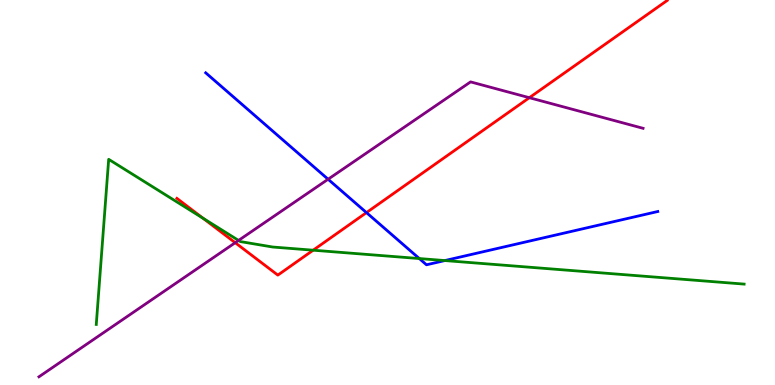[{'lines': ['blue', 'red'], 'intersections': [{'x': 4.73, 'y': 4.48}]}, {'lines': ['green', 'red'], 'intersections': [{'x': 2.62, 'y': 4.33}, {'x': 4.04, 'y': 3.5}]}, {'lines': ['purple', 'red'], 'intersections': [{'x': 3.04, 'y': 3.7}, {'x': 6.83, 'y': 7.46}]}, {'lines': ['blue', 'green'], 'intersections': [{'x': 5.41, 'y': 3.28}, {'x': 5.74, 'y': 3.23}]}, {'lines': ['blue', 'purple'], 'intersections': [{'x': 4.23, 'y': 5.34}]}, {'lines': ['green', 'purple'], 'intersections': [{'x': 3.08, 'y': 3.76}]}]